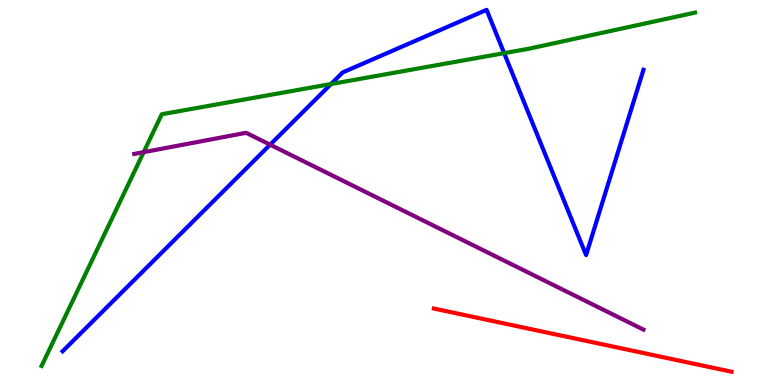[{'lines': ['blue', 'red'], 'intersections': []}, {'lines': ['green', 'red'], 'intersections': []}, {'lines': ['purple', 'red'], 'intersections': []}, {'lines': ['blue', 'green'], 'intersections': [{'x': 4.27, 'y': 7.82}, {'x': 6.51, 'y': 8.62}]}, {'lines': ['blue', 'purple'], 'intersections': [{'x': 3.49, 'y': 6.24}]}, {'lines': ['green', 'purple'], 'intersections': [{'x': 1.85, 'y': 6.05}]}]